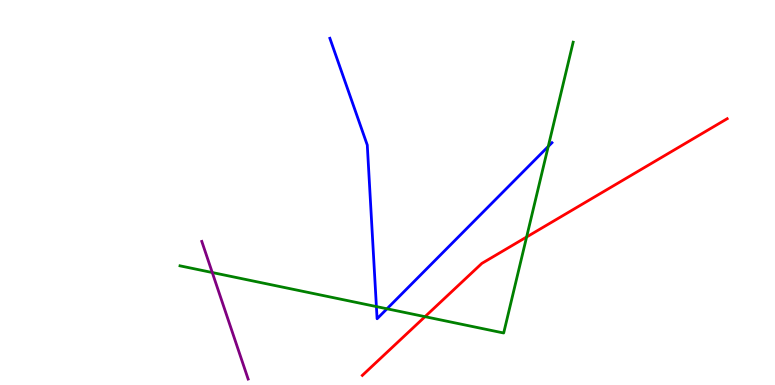[{'lines': ['blue', 'red'], 'intersections': []}, {'lines': ['green', 'red'], 'intersections': [{'x': 5.48, 'y': 1.77}, {'x': 6.79, 'y': 3.84}]}, {'lines': ['purple', 'red'], 'intersections': []}, {'lines': ['blue', 'green'], 'intersections': [{'x': 4.86, 'y': 2.04}, {'x': 4.99, 'y': 1.98}, {'x': 7.07, 'y': 6.2}]}, {'lines': ['blue', 'purple'], 'intersections': []}, {'lines': ['green', 'purple'], 'intersections': [{'x': 2.74, 'y': 2.92}]}]